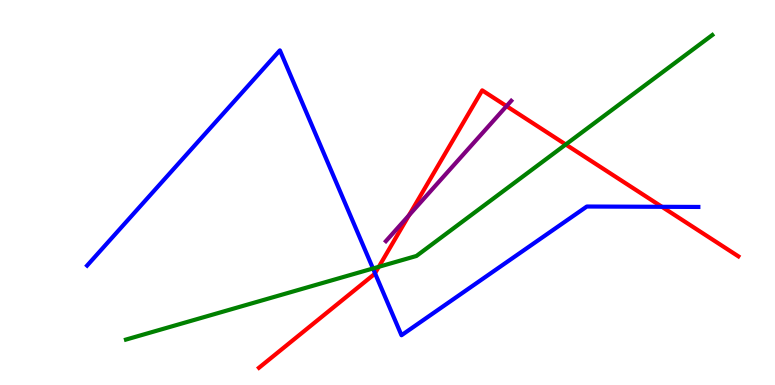[{'lines': ['blue', 'red'], 'intersections': [{'x': 4.84, 'y': 2.9}, {'x': 8.54, 'y': 4.63}]}, {'lines': ['green', 'red'], 'intersections': [{'x': 4.89, 'y': 3.07}, {'x': 7.3, 'y': 6.25}]}, {'lines': ['purple', 'red'], 'intersections': [{'x': 5.28, 'y': 4.41}, {'x': 6.54, 'y': 7.24}]}, {'lines': ['blue', 'green'], 'intersections': [{'x': 4.81, 'y': 3.03}]}, {'lines': ['blue', 'purple'], 'intersections': []}, {'lines': ['green', 'purple'], 'intersections': []}]